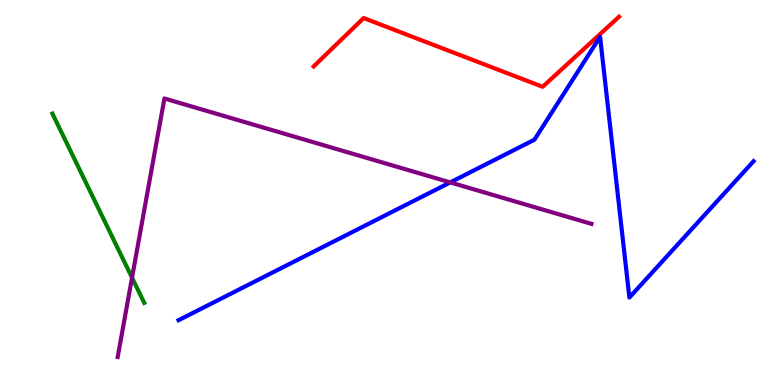[{'lines': ['blue', 'red'], 'intersections': []}, {'lines': ['green', 'red'], 'intersections': []}, {'lines': ['purple', 'red'], 'intersections': []}, {'lines': ['blue', 'green'], 'intersections': []}, {'lines': ['blue', 'purple'], 'intersections': [{'x': 5.81, 'y': 5.26}]}, {'lines': ['green', 'purple'], 'intersections': [{'x': 1.7, 'y': 2.79}]}]